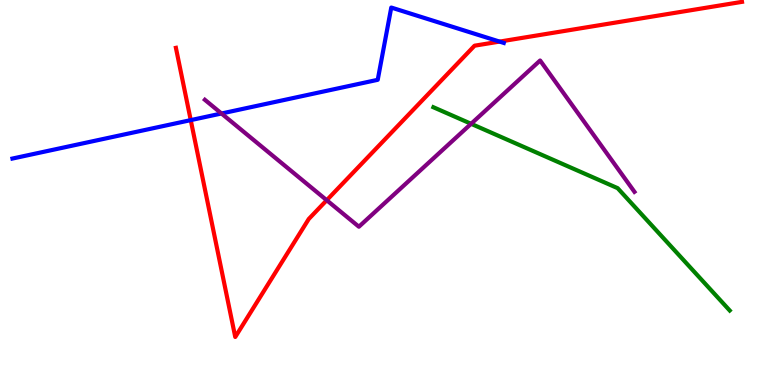[{'lines': ['blue', 'red'], 'intersections': [{'x': 2.46, 'y': 6.88}, {'x': 6.45, 'y': 8.92}]}, {'lines': ['green', 'red'], 'intersections': []}, {'lines': ['purple', 'red'], 'intersections': [{'x': 4.22, 'y': 4.8}]}, {'lines': ['blue', 'green'], 'intersections': []}, {'lines': ['blue', 'purple'], 'intersections': [{'x': 2.86, 'y': 7.05}]}, {'lines': ['green', 'purple'], 'intersections': [{'x': 6.08, 'y': 6.78}]}]